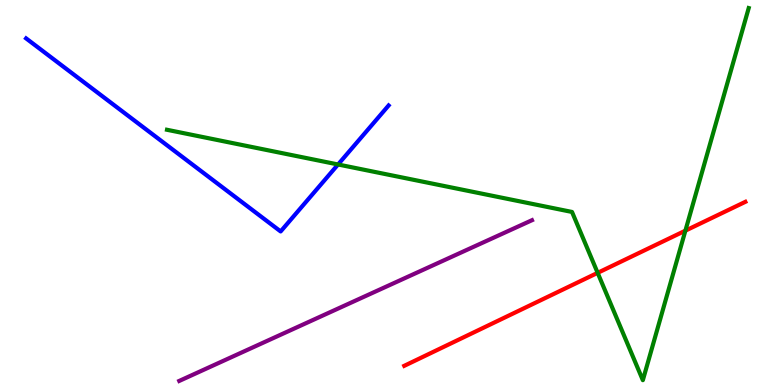[{'lines': ['blue', 'red'], 'intersections': []}, {'lines': ['green', 'red'], 'intersections': [{'x': 7.71, 'y': 2.91}, {'x': 8.84, 'y': 4.01}]}, {'lines': ['purple', 'red'], 'intersections': []}, {'lines': ['blue', 'green'], 'intersections': [{'x': 4.36, 'y': 5.73}]}, {'lines': ['blue', 'purple'], 'intersections': []}, {'lines': ['green', 'purple'], 'intersections': []}]